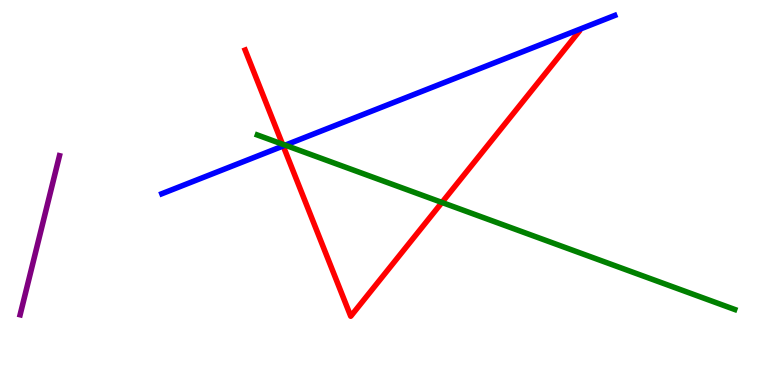[{'lines': ['blue', 'red'], 'intersections': [{'x': 3.65, 'y': 6.21}]}, {'lines': ['green', 'red'], 'intersections': [{'x': 3.64, 'y': 6.26}, {'x': 5.7, 'y': 4.74}]}, {'lines': ['purple', 'red'], 'intersections': []}, {'lines': ['blue', 'green'], 'intersections': [{'x': 3.68, 'y': 6.23}]}, {'lines': ['blue', 'purple'], 'intersections': []}, {'lines': ['green', 'purple'], 'intersections': []}]